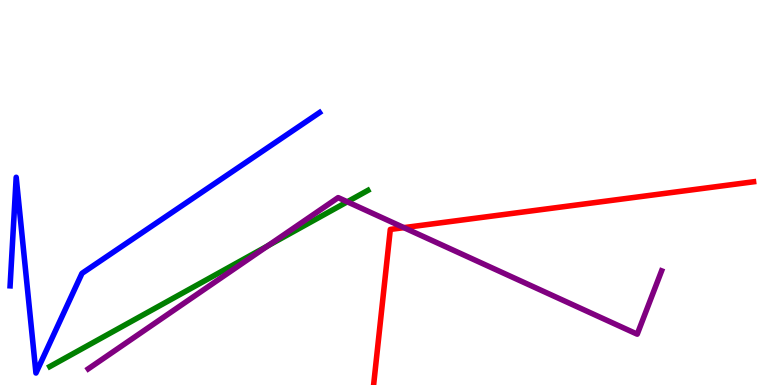[{'lines': ['blue', 'red'], 'intersections': []}, {'lines': ['green', 'red'], 'intersections': []}, {'lines': ['purple', 'red'], 'intersections': [{'x': 5.21, 'y': 4.09}]}, {'lines': ['blue', 'green'], 'intersections': []}, {'lines': ['blue', 'purple'], 'intersections': []}, {'lines': ['green', 'purple'], 'intersections': [{'x': 3.46, 'y': 3.61}, {'x': 4.48, 'y': 4.76}]}]